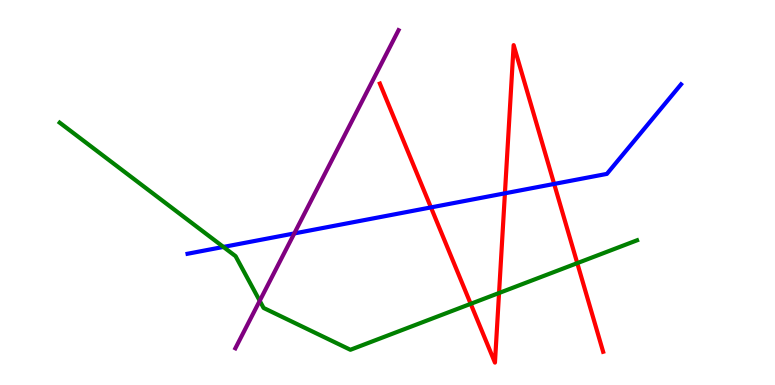[{'lines': ['blue', 'red'], 'intersections': [{'x': 5.56, 'y': 4.61}, {'x': 6.52, 'y': 4.98}, {'x': 7.15, 'y': 5.22}]}, {'lines': ['green', 'red'], 'intersections': [{'x': 6.07, 'y': 2.11}, {'x': 6.44, 'y': 2.39}, {'x': 7.45, 'y': 3.17}]}, {'lines': ['purple', 'red'], 'intersections': []}, {'lines': ['blue', 'green'], 'intersections': [{'x': 2.88, 'y': 3.59}]}, {'lines': ['blue', 'purple'], 'intersections': [{'x': 3.8, 'y': 3.94}]}, {'lines': ['green', 'purple'], 'intersections': [{'x': 3.35, 'y': 2.19}]}]